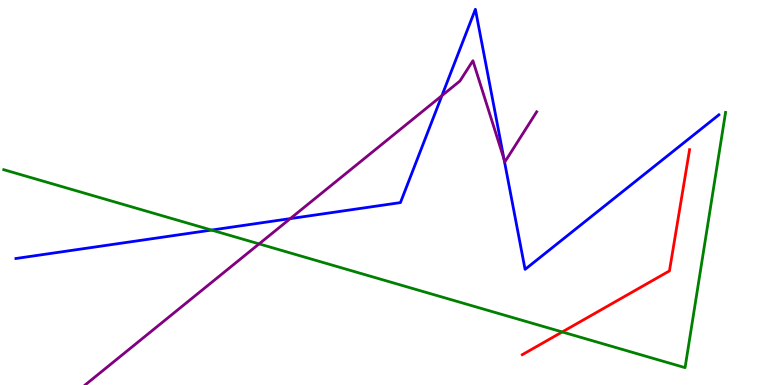[{'lines': ['blue', 'red'], 'intersections': []}, {'lines': ['green', 'red'], 'intersections': [{'x': 7.25, 'y': 1.38}]}, {'lines': ['purple', 'red'], 'intersections': []}, {'lines': ['blue', 'green'], 'intersections': [{'x': 2.73, 'y': 4.02}]}, {'lines': ['blue', 'purple'], 'intersections': [{'x': 3.75, 'y': 4.32}, {'x': 5.7, 'y': 7.52}, {'x': 6.5, 'y': 5.87}]}, {'lines': ['green', 'purple'], 'intersections': [{'x': 3.34, 'y': 3.67}]}]